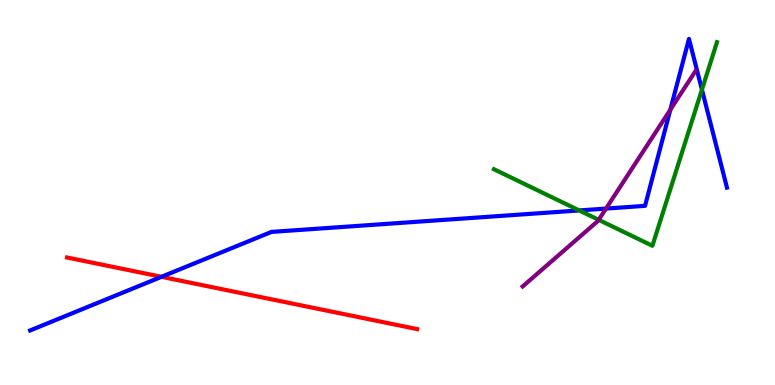[{'lines': ['blue', 'red'], 'intersections': [{'x': 2.08, 'y': 2.81}]}, {'lines': ['green', 'red'], 'intersections': []}, {'lines': ['purple', 'red'], 'intersections': []}, {'lines': ['blue', 'green'], 'intersections': [{'x': 7.47, 'y': 4.53}, {'x': 9.06, 'y': 7.67}]}, {'lines': ['blue', 'purple'], 'intersections': [{'x': 7.82, 'y': 4.58}, {'x': 8.65, 'y': 7.15}]}, {'lines': ['green', 'purple'], 'intersections': [{'x': 7.72, 'y': 4.29}]}]